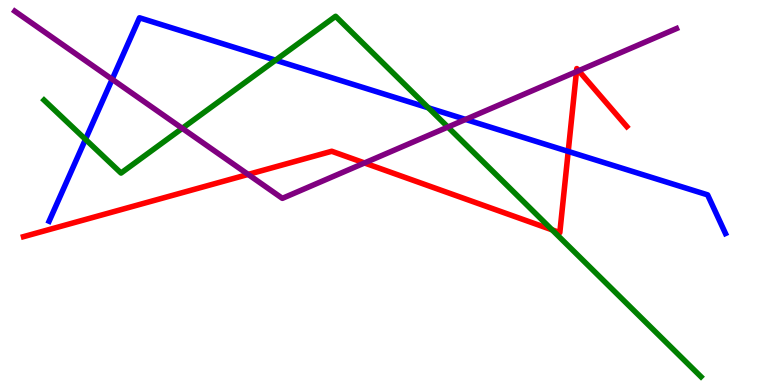[{'lines': ['blue', 'red'], 'intersections': [{'x': 7.33, 'y': 6.07}]}, {'lines': ['green', 'red'], 'intersections': [{'x': 7.12, 'y': 4.03}]}, {'lines': ['purple', 'red'], 'intersections': [{'x': 3.2, 'y': 5.47}, {'x': 4.7, 'y': 5.77}, {'x': 7.44, 'y': 8.14}, {'x': 7.47, 'y': 8.16}]}, {'lines': ['blue', 'green'], 'intersections': [{'x': 1.1, 'y': 6.38}, {'x': 3.56, 'y': 8.44}, {'x': 5.53, 'y': 7.2}]}, {'lines': ['blue', 'purple'], 'intersections': [{'x': 1.45, 'y': 7.94}, {'x': 6.01, 'y': 6.9}]}, {'lines': ['green', 'purple'], 'intersections': [{'x': 2.35, 'y': 6.67}, {'x': 5.78, 'y': 6.7}]}]